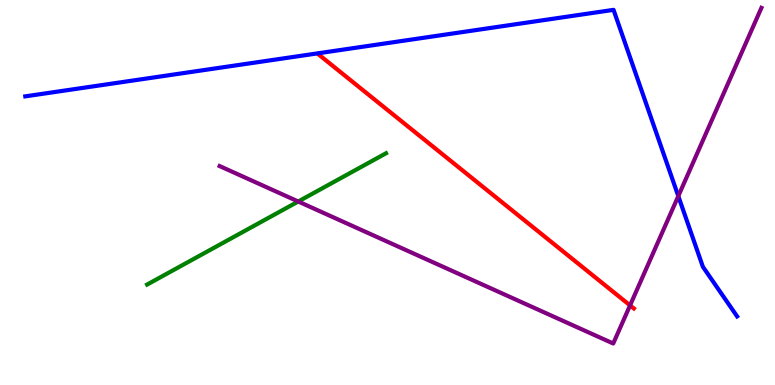[{'lines': ['blue', 'red'], 'intersections': []}, {'lines': ['green', 'red'], 'intersections': []}, {'lines': ['purple', 'red'], 'intersections': [{'x': 8.13, 'y': 2.07}]}, {'lines': ['blue', 'green'], 'intersections': []}, {'lines': ['blue', 'purple'], 'intersections': [{'x': 8.75, 'y': 4.91}]}, {'lines': ['green', 'purple'], 'intersections': [{'x': 3.85, 'y': 4.77}]}]